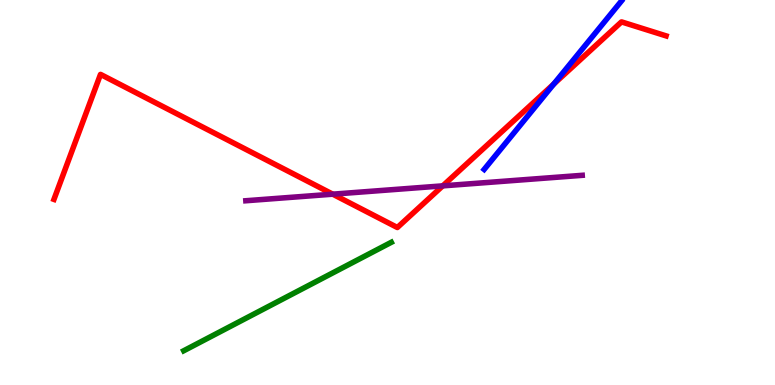[{'lines': ['blue', 'red'], 'intersections': [{'x': 7.15, 'y': 7.82}]}, {'lines': ['green', 'red'], 'intersections': []}, {'lines': ['purple', 'red'], 'intersections': [{'x': 4.29, 'y': 4.96}, {'x': 5.71, 'y': 5.17}]}, {'lines': ['blue', 'green'], 'intersections': []}, {'lines': ['blue', 'purple'], 'intersections': []}, {'lines': ['green', 'purple'], 'intersections': []}]